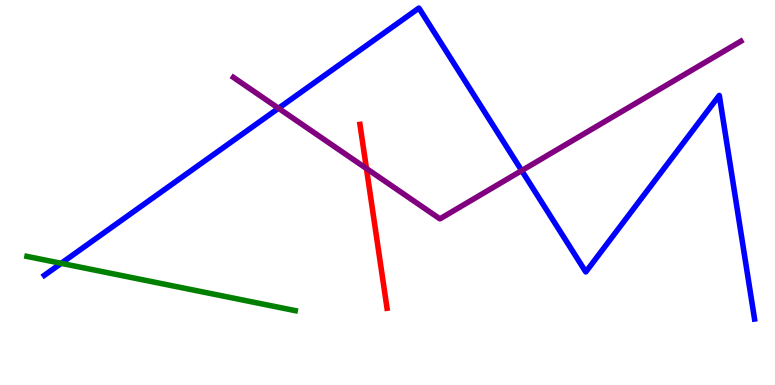[{'lines': ['blue', 'red'], 'intersections': []}, {'lines': ['green', 'red'], 'intersections': []}, {'lines': ['purple', 'red'], 'intersections': [{'x': 4.73, 'y': 5.62}]}, {'lines': ['blue', 'green'], 'intersections': [{'x': 0.789, 'y': 3.16}]}, {'lines': ['blue', 'purple'], 'intersections': [{'x': 3.59, 'y': 7.19}, {'x': 6.73, 'y': 5.57}]}, {'lines': ['green', 'purple'], 'intersections': []}]